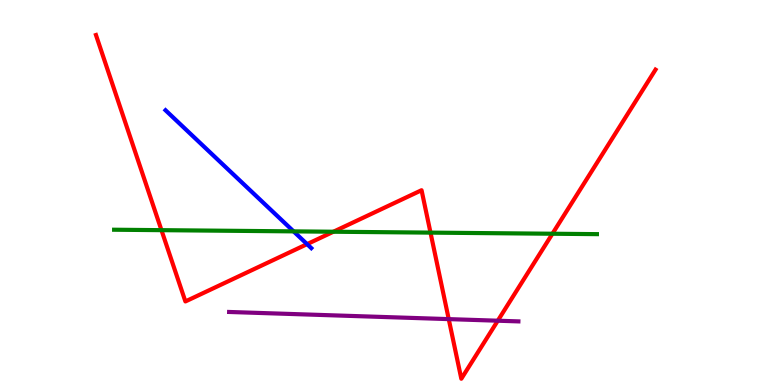[{'lines': ['blue', 'red'], 'intersections': [{'x': 3.96, 'y': 3.66}]}, {'lines': ['green', 'red'], 'intersections': [{'x': 2.08, 'y': 4.02}, {'x': 4.3, 'y': 3.98}, {'x': 5.55, 'y': 3.96}, {'x': 7.13, 'y': 3.93}]}, {'lines': ['purple', 'red'], 'intersections': [{'x': 5.79, 'y': 1.71}, {'x': 6.42, 'y': 1.67}]}, {'lines': ['blue', 'green'], 'intersections': [{'x': 3.79, 'y': 3.99}]}, {'lines': ['blue', 'purple'], 'intersections': []}, {'lines': ['green', 'purple'], 'intersections': []}]